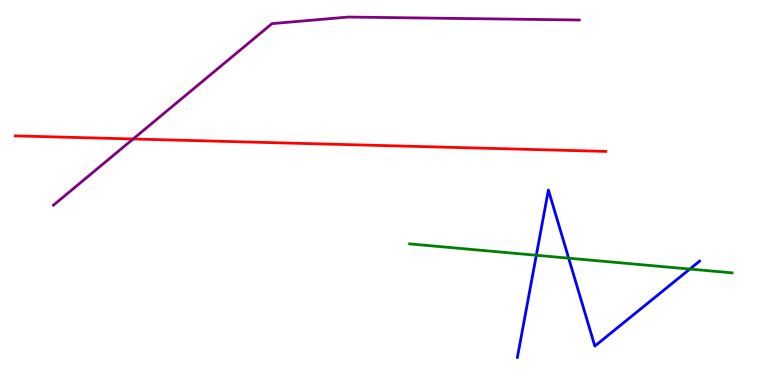[{'lines': ['blue', 'red'], 'intersections': []}, {'lines': ['green', 'red'], 'intersections': []}, {'lines': ['purple', 'red'], 'intersections': [{'x': 1.72, 'y': 6.39}]}, {'lines': ['blue', 'green'], 'intersections': [{'x': 6.92, 'y': 3.37}, {'x': 7.34, 'y': 3.29}, {'x': 8.9, 'y': 3.01}]}, {'lines': ['blue', 'purple'], 'intersections': []}, {'lines': ['green', 'purple'], 'intersections': []}]